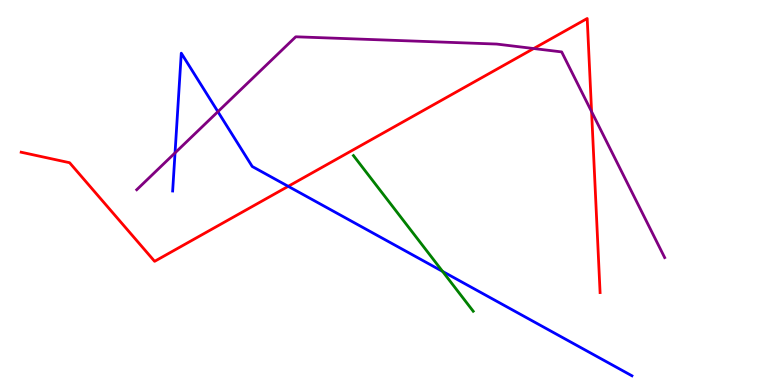[{'lines': ['blue', 'red'], 'intersections': [{'x': 3.72, 'y': 5.16}]}, {'lines': ['green', 'red'], 'intersections': []}, {'lines': ['purple', 'red'], 'intersections': [{'x': 6.89, 'y': 8.74}, {'x': 7.63, 'y': 7.1}]}, {'lines': ['blue', 'green'], 'intersections': [{'x': 5.71, 'y': 2.95}]}, {'lines': ['blue', 'purple'], 'intersections': [{'x': 2.26, 'y': 6.03}, {'x': 2.81, 'y': 7.1}]}, {'lines': ['green', 'purple'], 'intersections': []}]